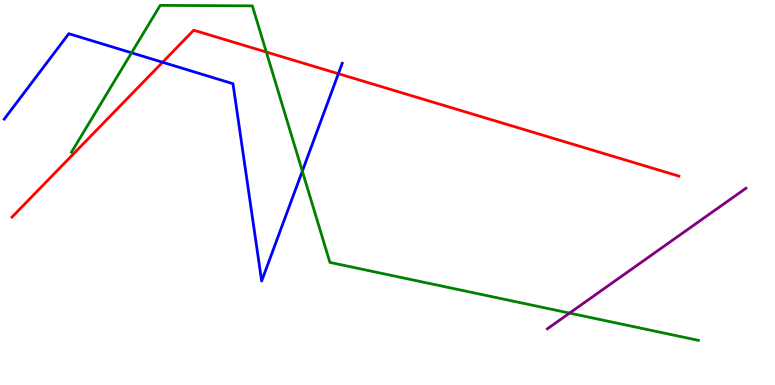[{'lines': ['blue', 'red'], 'intersections': [{'x': 2.1, 'y': 8.38}, {'x': 4.37, 'y': 8.09}]}, {'lines': ['green', 'red'], 'intersections': [{'x': 3.44, 'y': 8.65}]}, {'lines': ['purple', 'red'], 'intersections': []}, {'lines': ['blue', 'green'], 'intersections': [{'x': 1.7, 'y': 8.63}, {'x': 3.9, 'y': 5.55}]}, {'lines': ['blue', 'purple'], 'intersections': []}, {'lines': ['green', 'purple'], 'intersections': [{'x': 7.35, 'y': 1.87}]}]